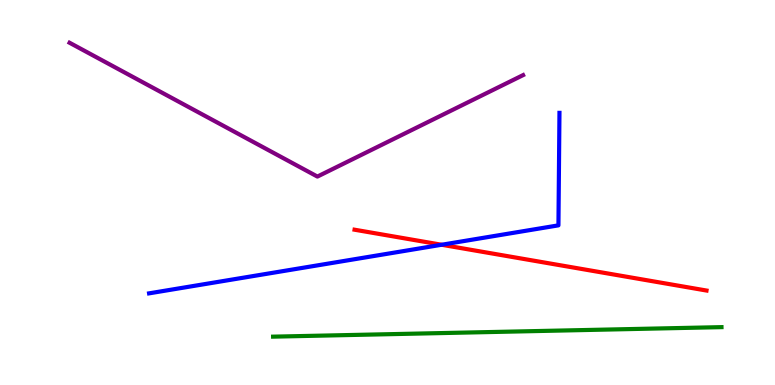[{'lines': ['blue', 'red'], 'intersections': [{'x': 5.7, 'y': 3.64}]}, {'lines': ['green', 'red'], 'intersections': []}, {'lines': ['purple', 'red'], 'intersections': []}, {'lines': ['blue', 'green'], 'intersections': []}, {'lines': ['blue', 'purple'], 'intersections': []}, {'lines': ['green', 'purple'], 'intersections': []}]